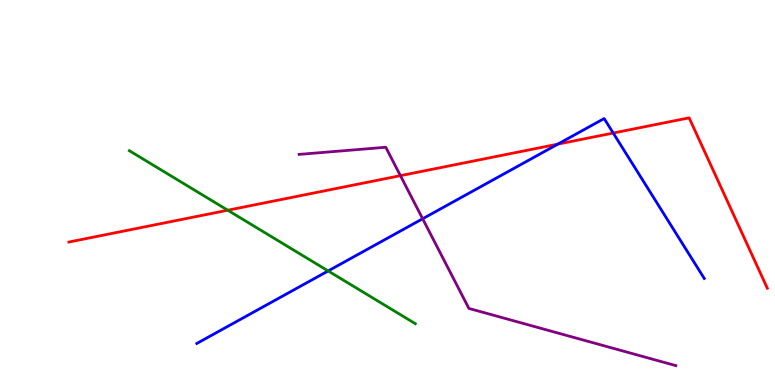[{'lines': ['blue', 'red'], 'intersections': [{'x': 7.2, 'y': 6.26}, {'x': 7.91, 'y': 6.54}]}, {'lines': ['green', 'red'], 'intersections': [{'x': 2.94, 'y': 4.54}]}, {'lines': ['purple', 'red'], 'intersections': [{'x': 5.17, 'y': 5.44}]}, {'lines': ['blue', 'green'], 'intersections': [{'x': 4.23, 'y': 2.96}]}, {'lines': ['blue', 'purple'], 'intersections': [{'x': 5.45, 'y': 4.32}]}, {'lines': ['green', 'purple'], 'intersections': []}]